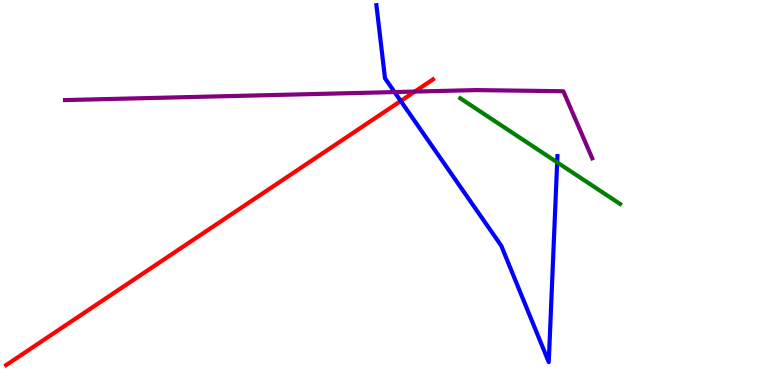[{'lines': ['blue', 'red'], 'intersections': [{'x': 5.17, 'y': 7.38}]}, {'lines': ['green', 'red'], 'intersections': []}, {'lines': ['purple', 'red'], 'intersections': [{'x': 5.35, 'y': 7.62}]}, {'lines': ['blue', 'green'], 'intersections': [{'x': 7.19, 'y': 5.78}]}, {'lines': ['blue', 'purple'], 'intersections': [{'x': 5.09, 'y': 7.61}]}, {'lines': ['green', 'purple'], 'intersections': []}]